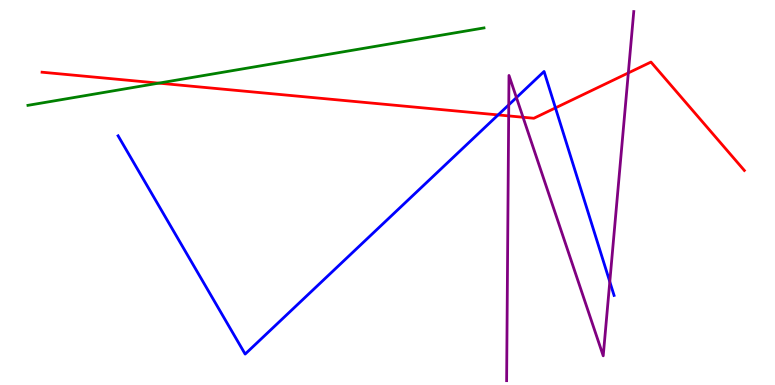[{'lines': ['blue', 'red'], 'intersections': [{'x': 6.43, 'y': 7.02}, {'x': 7.17, 'y': 7.2}]}, {'lines': ['green', 'red'], 'intersections': [{'x': 2.05, 'y': 7.84}]}, {'lines': ['purple', 'red'], 'intersections': [{'x': 6.56, 'y': 6.99}, {'x': 6.75, 'y': 6.95}, {'x': 8.11, 'y': 8.11}]}, {'lines': ['blue', 'green'], 'intersections': []}, {'lines': ['blue', 'purple'], 'intersections': [{'x': 6.56, 'y': 7.28}, {'x': 6.66, 'y': 7.46}, {'x': 7.87, 'y': 2.68}]}, {'lines': ['green', 'purple'], 'intersections': []}]